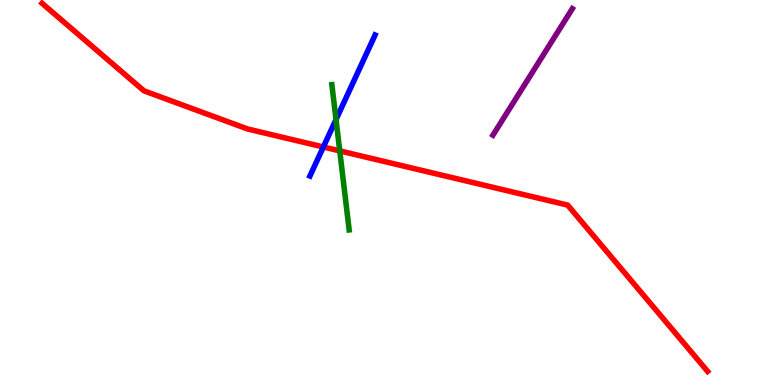[{'lines': ['blue', 'red'], 'intersections': [{'x': 4.17, 'y': 6.18}]}, {'lines': ['green', 'red'], 'intersections': [{'x': 4.38, 'y': 6.08}]}, {'lines': ['purple', 'red'], 'intersections': []}, {'lines': ['blue', 'green'], 'intersections': [{'x': 4.34, 'y': 6.89}]}, {'lines': ['blue', 'purple'], 'intersections': []}, {'lines': ['green', 'purple'], 'intersections': []}]